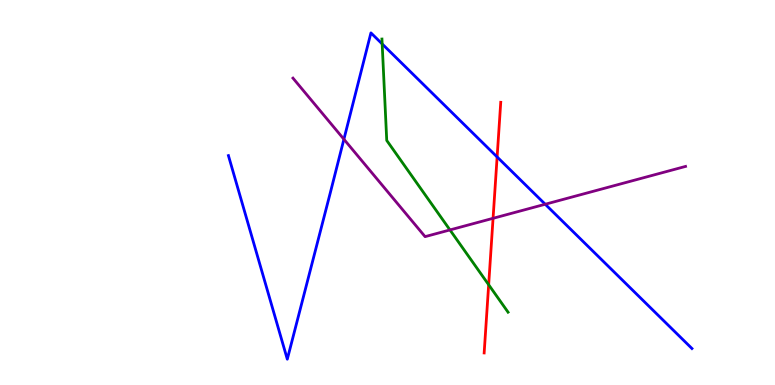[{'lines': ['blue', 'red'], 'intersections': [{'x': 6.41, 'y': 5.92}]}, {'lines': ['green', 'red'], 'intersections': [{'x': 6.31, 'y': 2.6}]}, {'lines': ['purple', 'red'], 'intersections': [{'x': 6.36, 'y': 4.33}]}, {'lines': ['blue', 'green'], 'intersections': [{'x': 4.93, 'y': 8.86}]}, {'lines': ['blue', 'purple'], 'intersections': [{'x': 4.44, 'y': 6.38}, {'x': 7.04, 'y': 4.69}]}, {'lines': ['green', 'purple'], 'intersections': [{'x': 5.81, 'y': 4.03}]}]